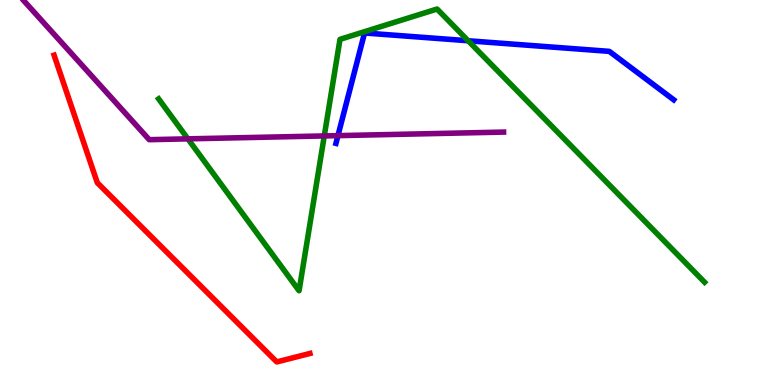[{'lines': ['blue', 'red'], 'intersections': []}, {'lines': ['green', 'red'], 'intersections': []}, {'lines': ['purple', 'red'], 'intersections': []}, {'lines': ['blue', 'green'], 'intersections': [{'x': 6.04, 'y': 8.94}]}, {'lines': ['blue', 'purple'], 'intersections': [{'x': 4.36, 'y': 6.48}]}, {'lines': ['green', 'purple'], 'intersections': [{'x': 2.42, 'y': 6.39}, {'x': 4.18, 'y': 6.47}]}]